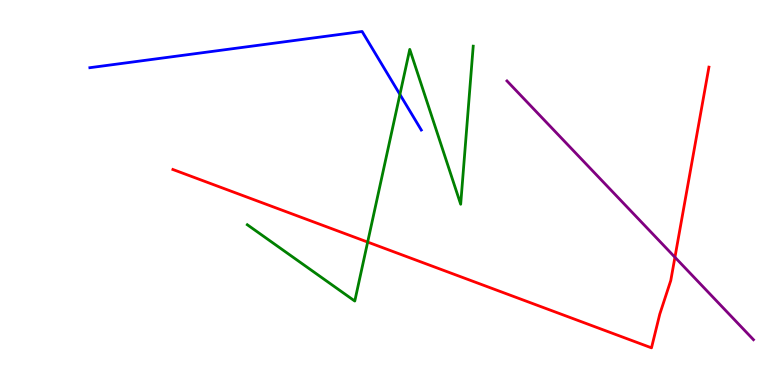[{'lines': ['blue', 'red'], 'intersections': []}, {'lines': ['green', 'red'], 'intersections': [{'x': 4.74, 'y': 3.71}]}, {'lines': ['purple', 'red'], 'intersections': [{'x': 8.71, 'y': 3.32}]}, {'lines': ['blue', 'green'], 'intersections': [{'x': 5.16, 'y': 7.55}]}, {'lines': ['blue', 'purple'], 'intersections': []}, {'lines': ['green', 'purple'], 'intersections': []}]